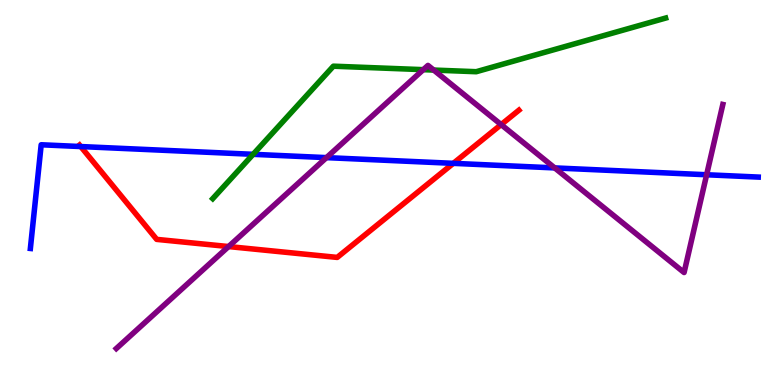[{'lines': ['blue', 'red'], 'intersections': [{'x': 1.04, 'y': 6.19}, {'x': 5.85, 'y': 5.76}]}, {'lines': ['green', 'red'], 'intersections': []}, {'lines': ['purple', 'red'], 'intersections': [{'x': 2.95, 'y': 3.6}, {'x': 6.47, 'y': 6.76}]}, {'lines': ['blue', 'green'], 'intersections': [{'x': 3.27, 'y': 5.99}]}, {'lines': ['blue', 'purple'], 'intersections': [{'x': 4.21, 'y': 5.91}, {'x': 7.16, 'y': 5.64}, {'x': 9.12, 'y': 5.46}]}, {'lines': ['green', 'purple'], 'intersections': [{'x': 5.46, 'y': 8.19}, {'x': 5.6, 'y': 8.18}]}]